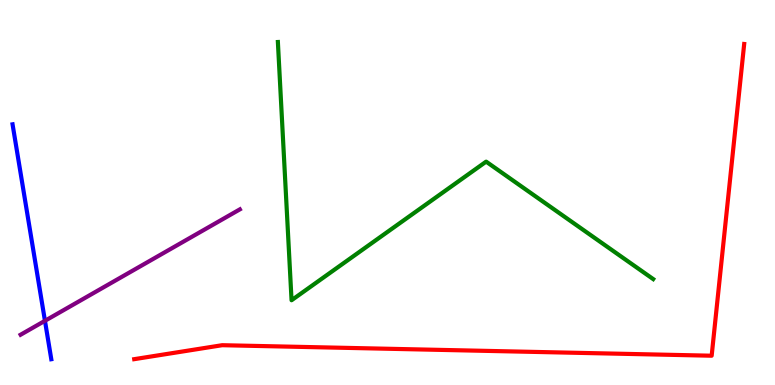[{'lines': ['blue', 'red'], 'intersections': []}, {'lines': ['green', 'red'], 'intersections': []}, {'lines': ['purple', 'red'], 'intersections': []}, {'lines': ['blue', 'green'], 'intersections': []}, {'lines': ['blue', 'purple'], 'intersections': [{'x': 0.58, 'y': 1.67}]}, {'lines': ['green', 'purple'], 'intersections': []}]